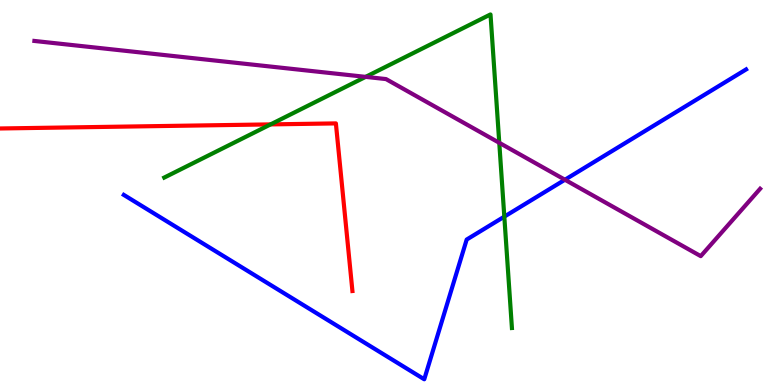[{'lines': ['blue', 'red'], 'intersections': []}, {'lines': ['green', 'red'], 'intersections': [{'x': 3.49, 'y': 6.77}]}, {'lines': ['purple', 'red'], 'intersections': []}, {'lines': ['blue', 'green'], 'intersections': [{'x': 6.51, 'y': 4.37}]}, {'lines': ['blue', 'purple'], 'intersections': [{'x': 7.29, 'y': 5.33}]}, {'lines': ['green', 'purple'], 'intersections': [{'x': 4.72, 'y': 8.0}, {'x': 6.44, 'y': 6.29}]}]